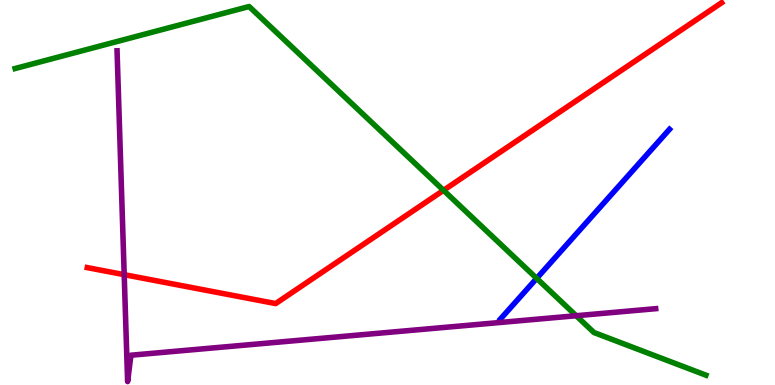[{'lines': ['blue', 'red'], 'intersections': []}, {'lines': ['green', 'red'], 'intersections': [{'x': 5.72, 'y': 5.06}]}, {'lines': ['purple', 'red'], 'intersections': [{'x': 1.6, 'y': 2.87}]}, {'lines': ['blue', 'green'], 'intersections': [{'x': 6.92, 'y': 2.77}]}, {'lines': ['blue', 'purple'], 'intersections': []}, {'lines': ['green', 'purple'], 'intersections': [{'x': 7.43, 'y': 1.8}]}]